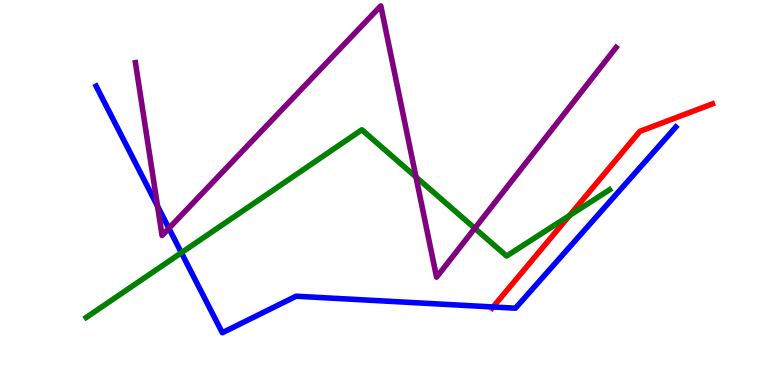[{'lines': ['blue', 'red'], 'intersections': [{'x': 6.36, 'y': 2.03}]}, {'lines': ['green', 'red'], 'intersections': [{'x': 7.35, 'y': 4.4}]}, {'lines': ['purple', 'red'], 'intersections': []}, {'lines': ['blue', 'green'], 'intersections': [{'x': 2.34, 'y': 3.44}]}, {'lines': ['blue', 'purple'], 'intersections': [{'x': 2.03, 'y': 4.65}, {'x': 2.18, 'y': 4.07}]}, {'lines': ['green', 'purple'], 'intersections': [{'x': 5.37, 'y': 5.4}, {'x': 6.13, 'y': 4.07}]}]